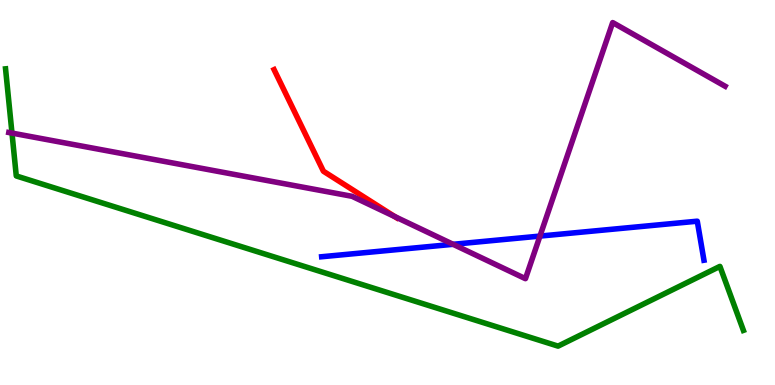[{'lines': ['blue', 'red'], 'intersections': []}, {'lines': ['green', 'red'], 'intersections': []}, {'lines': ['purple', 'red'], 'intersections': [{'x': 5.09, 'y': 4.37}]}, {'lines': ['blue', 'green'], 'intersections': []}, {'lines': ['blue', 'purple'], 'intersections': [{'x': 5.85, 'y': 3.65}, {'x': 6.97, 'y': 3.87}]}, {'lines': ['green', 'purple'], 'intersections': [{'x': 0.155, 'y': 6.54}]}]